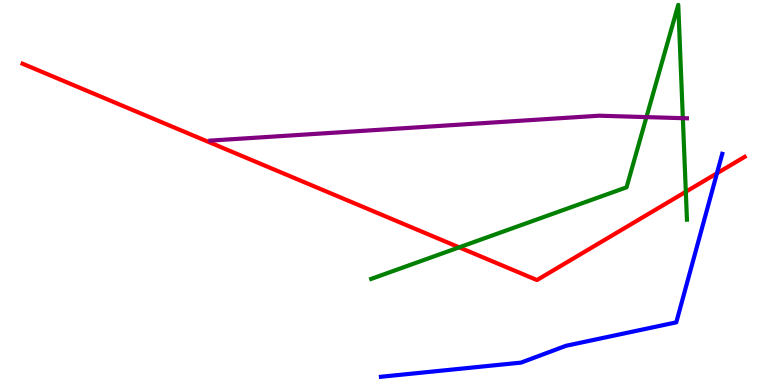[{'lines': ['blue', 'red'], 'intersections': [{'x': 9.25, 'y': 5.5}]}, {'lines': ['green', 'red'], 'intersections': [{'x': 5.92, 'y': 3.58}, {'x': 8.85, 'y': 5.02}]}, {'lines': ['purple', 'red'], 'intersections': []}, {'lines': ['blue', 'green'], 'intersections': []}, {'lines': ['blue', 'purple'], 'intersections': []}, {'lines': ['green', 'purple'], 'intersections': [{'x': 8.34, 'y': 6.96}, {'x': 8.81, 'y': 6.93}]}]